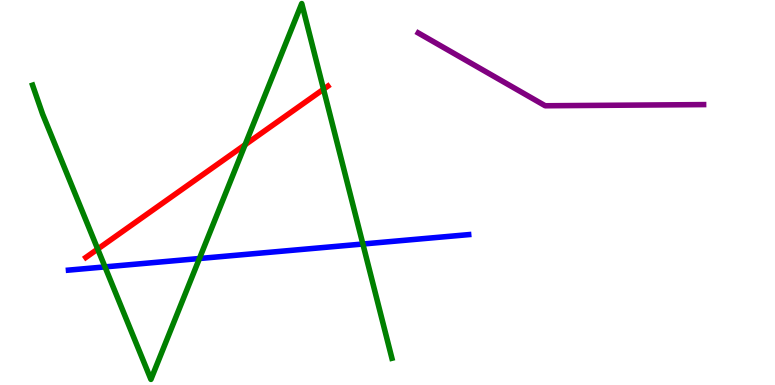[{'lines': ['blue', 'red'], 'intersections': []}, {'lines': ['green', 'red'], 'intersections': [{'x': 1.26, 'y': 3.53}, {'x': 3.16, 'y': 6.24}, {'x': 4.17, 'y': 7.68}]}, {'lines': ['purple', 'red'], 'intersections': []}, {'lines': ['blue', 'green'], 'intersections': [{'x': 1.35, 'y': 3.07}, {'x': 2.57, 'y': 3.29}, {'x': 4.68, 'y': 3.66}]}, {'lines': ['blue', 'purple'], 'intersections': []}, {'lines': ['green', 'purple'], 'intersections': []}]